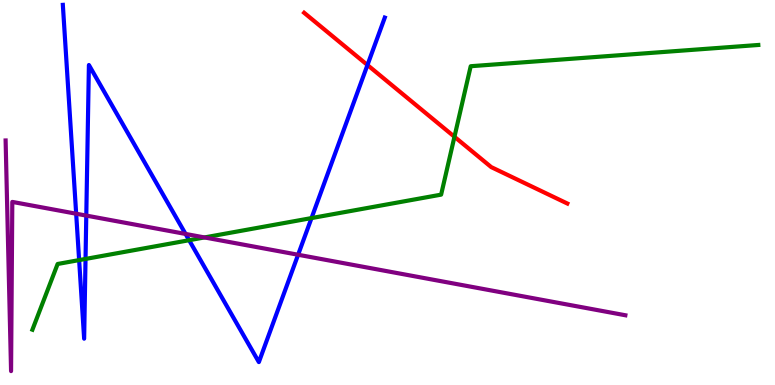[{'lines': ['blue', 'red'], 'intersections': [{'x': 4.74, 'y': 8.31}]}, {'lines': ['green', 'red'], 'intersections': [{'x': 5.86, 'y': 6.45}]}, {'lines': ['purple', 'red'], 'intersections': []}, {'lines': ['blue', 'green'], 'intersections': [{'x': 1.02, 'y': 3.24}, {'x': 1.1, 'y': 3.27}, {'x': 2.44, 'y': 3.76}, {'x': 4.02, 'y': 4.34}]}, {'lines': ['blue', 'purple'], 'intersections': [{'x': 0.983, 'y': 4.45}, {'x': 1.11, 'y': 4.4}, {'x': 2.39, 'y': 3.92}, {'x': 3.85, 'y': 3.38}]}, {'lines': ['green', 'purple'], 'intersections': [{'x': 2.64, 'y': 3.83}]}]